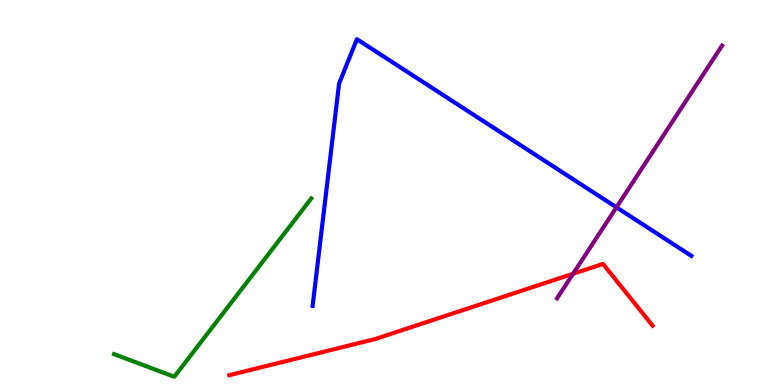[{'lines': ['blue', 'red'], 'intersections': []}, {'lines': ['green', 'red'], 'intersections': []}, {'lines': ['purple', 'red'], 'intersections': [{'x': 7.39, 'y': 2.89}]}, {'lines': ['blue', 'green'], 'intersections': []}, {'lines': ['blue', 'purple'], 'intersections': [{'x': 7.95, 'y': 4.61}]}, {'lines': ['green', 'purple'], 'intersections': []}]